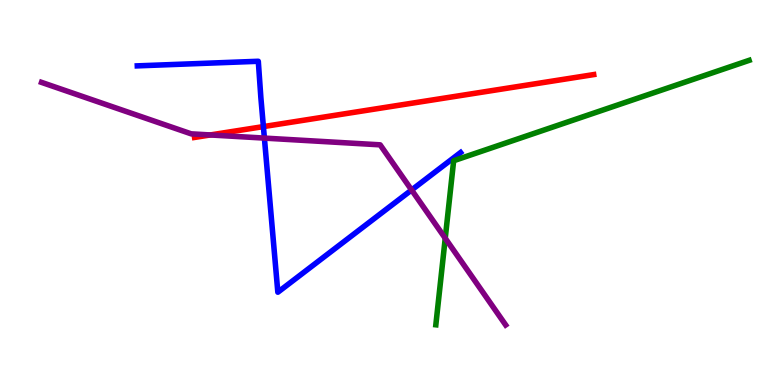[{'lines': ['blue', 'red'], 'intersections': [{'x': 3.4, 'y': 6.71}]}, {'lines': ['green', 'red'], 'intersections': []}, {'lines': ['purple', 'red'], 'intersections': [{'x': 2.71, 'y': 6.49}]}, {'lines': ['blue', 'green'], 'intersections': []}, {'lines': ['blue', 'purple'], 'intersections': [{'x': 3.41, 'y': 6.41}, {'x': 5.31, 'y': 5.07}]}, {'lines': ['green', 'purple'], 'intersections': [{'x': 5.75, 'y': 3.81}]}]